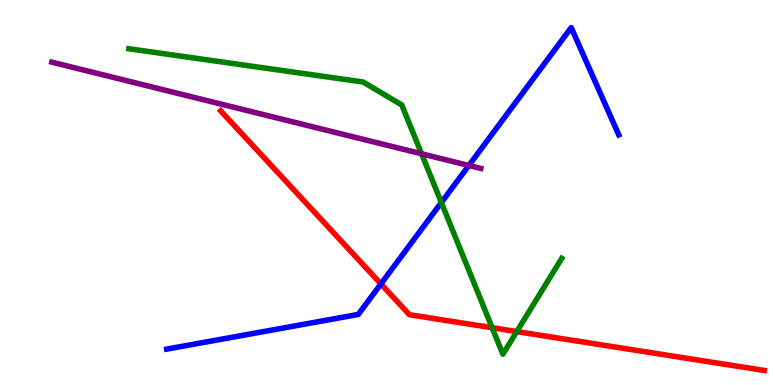[{'lines': ['blue', 'red'], 'intersections': [{'x': 4.92, 'y': 2.63}]}, {'lines': ['green', 'red'], 'intersections': [{'x': 6.35, 'y': 1.49}, {'x': 6.67, 'y': 1.39}]}, {'lines': ['purple', 'red'], 'intersections': []}, {'lines': ['blue', 'green'], 'intersections': [{'x': 5.69, 'y': 4.74}]}, {'lines': ['blue', 'purple'], 'intersections': [{'x': 6.05, 'y': 5.7}]}, {'lines': ['green', 'purple'], 'intersections': [{'x': 5.44, 'y': 6.01}]}]